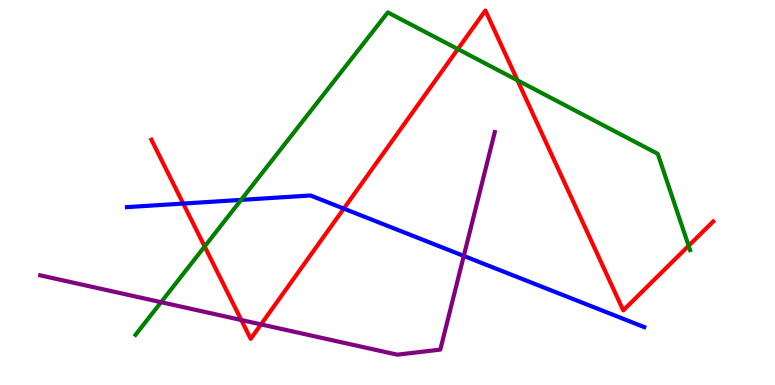[{'lines': ['blue', 'red'], 'intersections': [{'x': 2.36, 'y': 4.71}, {'x': 4.44, 'y': 4.58}]}, {'lines': ['green', 'red'], 'intersections': [{'x': 2.64, 'y': 3.6}, {'x': 5.91, 'y': 8.72}, {'x': 6.68, 'y': 7.91}, {'x': 8.89, 'y': 3.62}]}, {'lines': ['purple', 'red'], 'intersections': [{'x': 3.11, 'y': 1.69}, {'x': 3.37, 'y': 1.57}]}, {'lines': ['blue', 'green'], 'intersections': [{'x': 3.11, 'y': 4.81}]}, {'lines': ['blue', 'purple'], 'intersections': [{'x': 5.98, 'y': 3.35}]}, {'lines': ['green', 'purple'], 'intersections': [{'x': 2.08, 'y': 2.15}]}]